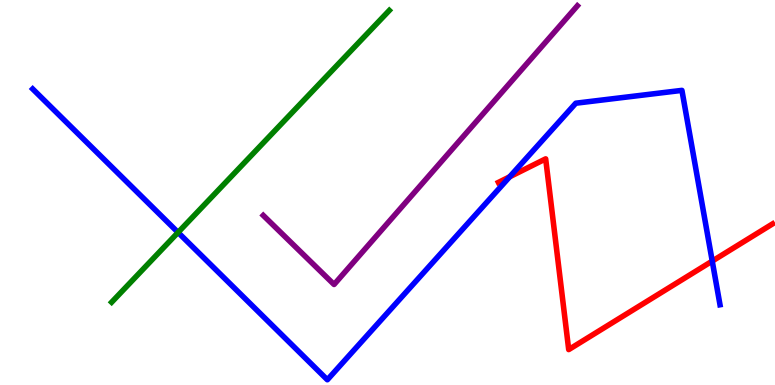[{'lines': ['blue', 'red'], 'intersections': [{'x': 6.58, 'y': 5.41}, {'x': 9.19, 'y': 3.22}]}, {'lines': ['green', 'red'], 'intersections': []}, {'lines': ['purple', 'red'], 'intersections': []}, {'lines': ['blue', 'green'], 'intersections': [{'x': 2.3, 'y': 3.96}]}, {'lines': ['blue', 'purple'], 'intersections': []}, {'lines': ['green', 'purple'], 'intersections': []}]